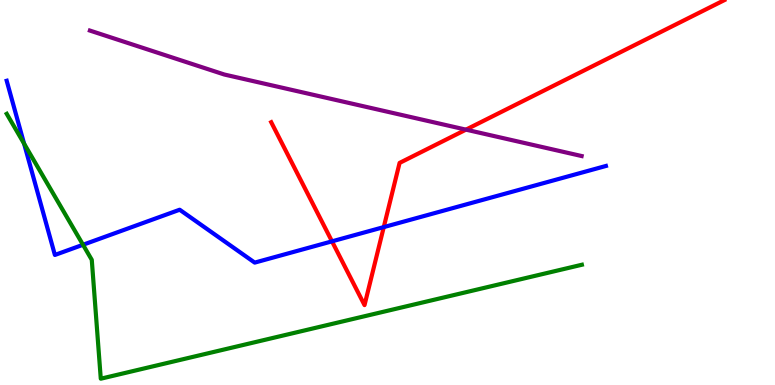[{'lines': ['blue', 'red'], 'intersections': [{'x': 4.28, 'y': 3.73}, {'x': 4.95, 'y': 4.1}]}, {'lines': ['green', 'red'], 'intersections': []}, {'lines': ['purple', 'red'], 'intersections': [{'x': 6.01, 'y': 6.63}]}, {'lines': ['blue', 'green'], 'intersections': [{'x': 0.311, 'y': 6.27}, {'x': 1.07, 'y': 3.64}]}, {'lines': ['blue', 'purple'], 'intersections': []}, {'lines': ['green', 'purple'], 'intersections': []}]